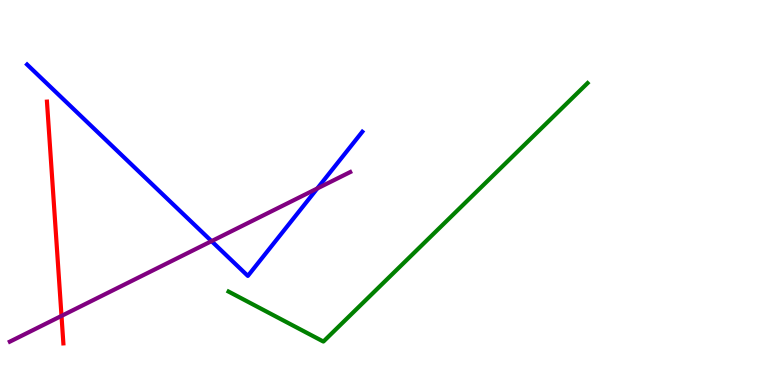[{'lines': ['blue', 'red'], 'intersections': []}, {'lines': ['green', 'red'], 'intersections': []}, {'lines': ['purple', 'red'], 'intersections': [{'x': 0.794, 'y': 1.79}]}, {'lines': ['blue', 'green'], 'intersections': []}, {'lines': ['blue', 'purple'], 'intersections': [{'x': 2.73, 'y': 3.74}, {'x': 4.09, 'y': 5.1}]}, {'lines': ['green', 'purple'], 'intersections': []}]